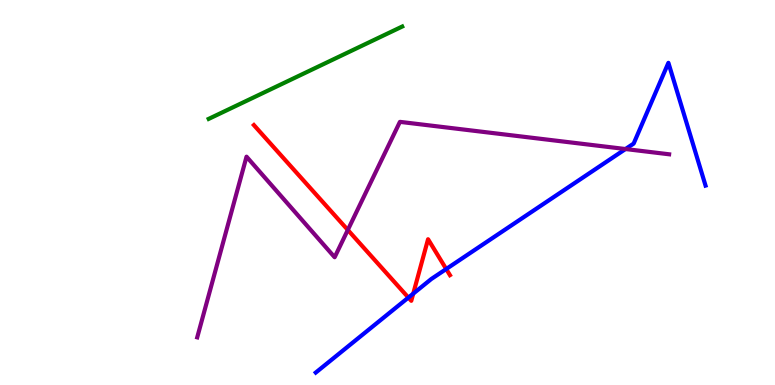[{'lines': ['blue', 'red'], 'intersections': [{'x': 5.27, 'y': 2.27}, {'x': 5.33, 'y': 2.37}, {'x': 5.76, 'y': 3.01}]}, {'lines': ['green', 'red'], 'intersections': []}, {'lines': ['purple', 'red'], 'intersections': [{'x': 4.49, 'y': 4.03}]}, {'lines': ['blue', 'green'], 'intersections': []}, {'lines': ['blue', 'purple'], 'intersections': [{'x': 8.07, 'y': 6.13}]}, {'lines': ['green', 'purple'], 'intersections': []}]